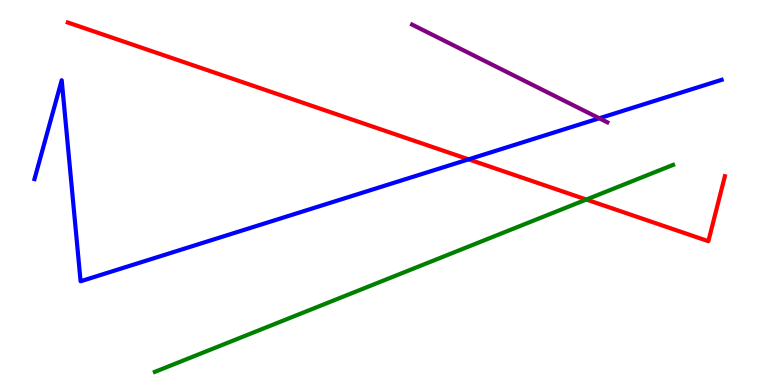[{'lines': ['blue', 'red'], 'intersections': [{'x': 6.05, 'y': 5.86}]}, {'lines': ['green', 'red'], 'intersections': [{'x': 7.57, 'y': 4.82}]}, {'lines': ['purple', 'red'], 'intersections': []}, {'lines': ['blue', 'green'], 'intersections': []}, {'lines': ['blue', 'purple'], 'intersections': [{'x': 7.73, 'y': 6.93}]}, {'lines': ['green', 'purple'], 'intersections': []}]